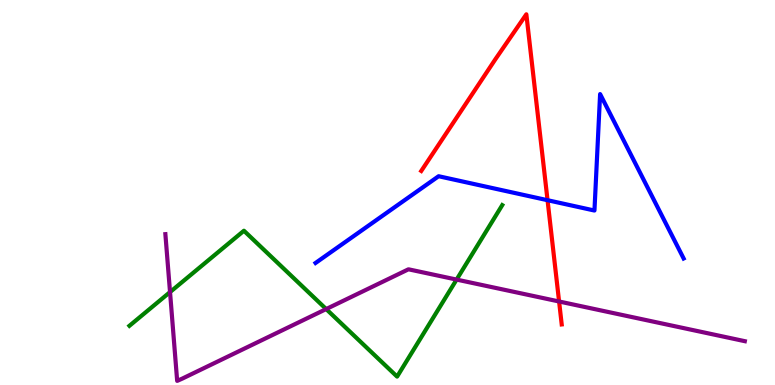[{'lines': ['blue', 'red'], 'intersections': [{'x': 7.07, 'y': 4.8}]}, {'lines': ['green', 'red'], 'intersections': []}, {'lines': ['purple', 'red'], 'intersections': [{'x': 7.21, 'y': 2.17}]}, {'lines': ['blue', 'green'], 'intersections': []}, {'lines': ['blue', 'purple'], 'intersections': []}, {'lines': ['green', 'purple'], 'intersections': [{'x': 2.19, 'y': 2.41}, {'x': 4.21, 'y': 1.97}, {'x': 5.89, 'y': 2.74}]}]